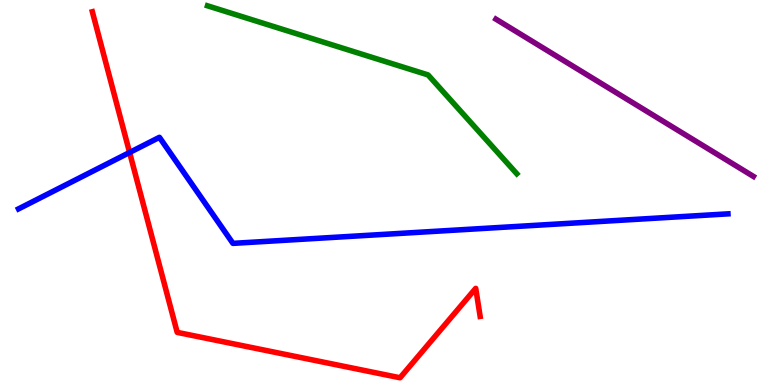[{'lines': ['blue', 'red'], 'intersections': [{'x': 1.67, 'y': 6.04}]}, {'lines': ['green', 'red'], 'intersections': []}, {'lines': ['purple', 'red'], 'intersections': []}, {'lines': ['blue', 'green'], 'intersections': []}, {'lines': ['blue', 'purple'], 'intersections': []}, {'lines': ['green', 'purple'], 'intersections': []}]